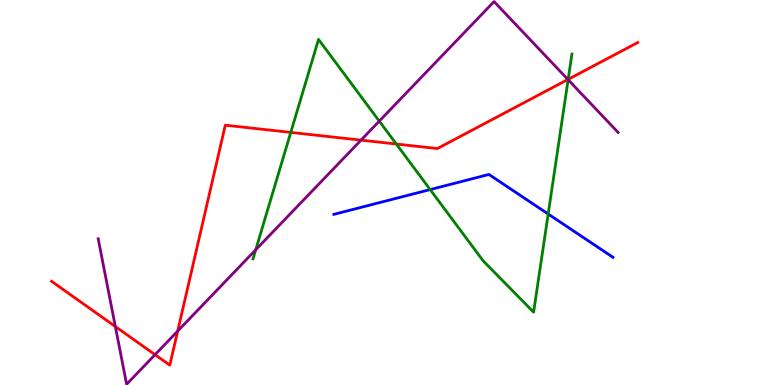[{'lines': ['blue', 'red'], 'intersections': []}, {'lines': ['green', 'red'], 'intersections': [{'x': 3.75, 'y': 6.56}, {'x': 5.11, 'y': 6.26}, {'x': 7.33, 'y': 7.94}]}, {'lines': ['purple', 'red'], 'intersections': [{'x': 1.49, 'y': 1.52}, {'x': 2.0, 'y': 0.788}, {'x': 2.29, 'y': 1.4}, {'x': 4.66, 'y': 6.36}, {'x': 7.33, 'y': 7.94}]}, {'lines': ['blue', 'green'], 'intersections': [{'x': 5.55, 'y': 5.08}, {'x': 7.07, 'y': 4.44}]}, {'lines': ['blue', 'purple'], 'intersections': []}, {'lines': ['green', 'purple'], 'intersections': [{'x': 3.3, 'y': 3.51}, {'x': 4.89, 'y': 6.85}, {'x': 7.33, 'y': 7.93}]}]